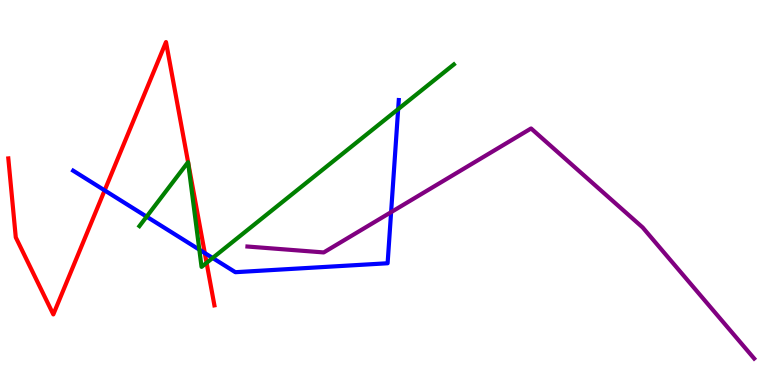[{'lines': ['blue', 'red'], 'intersections': [{'x': 1.35, 'y': 5.06}, {'x': 2.64, 'y': 3.43}]}, {'lines': ['green', 'red'], 'intersections': [{'x': 2.67, 'y': 3.17}]}, {'lines': ['purple', 'red'], 'intersections': []}, {'lines': ['blue', 'green'], 'intersections': [{'x': 1.89, 'y': 4.37}, {'x': 2.57, 'y': 3.52}, {'x': 2.74, 'y': 3.3}, {'x': 5.14, 'y': 7.17}]}, {'lines': ['blue', 'purple'], 'intersections': [{'x': 5.05, 'y': 4.49}]}, {'lines': ['green', 'purple'], 'intersections': []}]